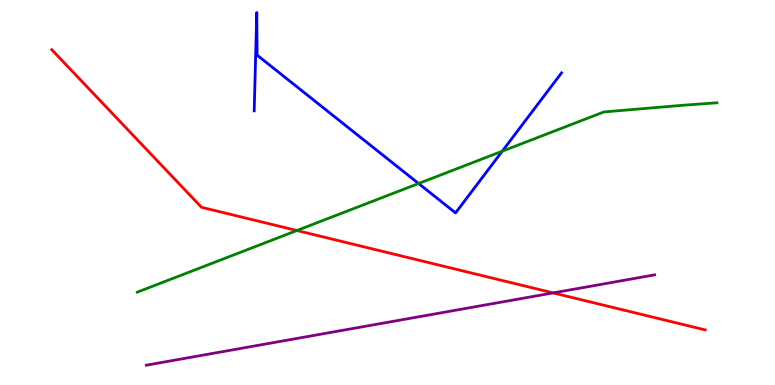[{'lines': ['blue', 'red'], 'intersections': []}, {'lines': ['green', 'red'], 'intersections': [{'x': 3.83, 'y': 4.01}]}, {'lines': ['purple', 'red'], 'intersections': [{'x': 7.14, 'y': 2.39}]}, {'lines': ['blue', 'green'], 'intersections': [{'x': 5.4, 'y': 5.23}, {'x': 6.48, 'y': 6.07}]}, {'lines': ['blue', 'purple'], 'intersections': []}, {'lines': ['green', 'purple'], 'intersections': []}]